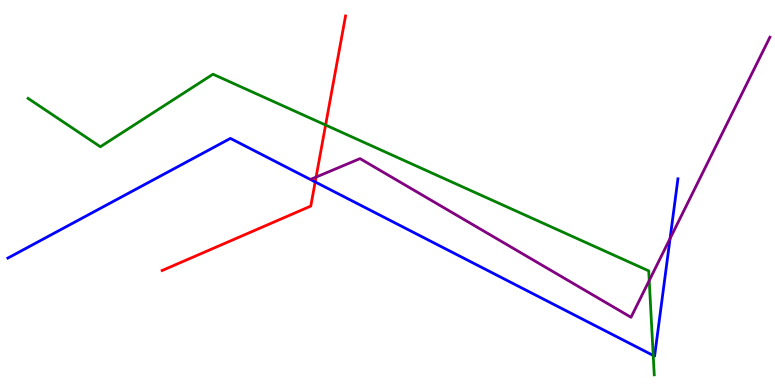[{'lines': ['blue', 'red'], 'intersections': [{'x': 4.07, 'y': 5.27}]}, {'lines': ['green', 'red'], 'intersections': [{'x': 4.2, 'y': 6.75}]}, {'lines': ['purple', 'red'], 'intersections': [{'x': 4.08, 'y': 5.4}]}, {'lines': ['blue', 'green'], 'intersections': [{'x': 8.43, 'y': 0.767}]}, {'lines': ['blue', 'purple'], 'intersections': [{'x': 8.65, 'y': 3.81}]}, {'lines': ['green', 'purple'], 'intersections': [{'x': 8.38, 'y': 2.71}]}]